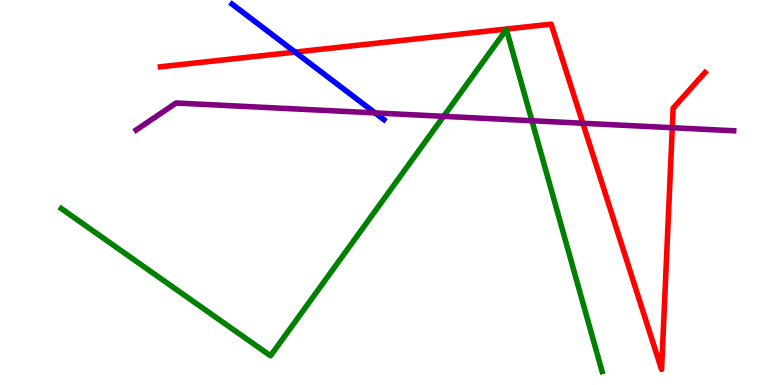[{'lines': ['blue', 'red'], 'intersections': [{'x': 3.81, 'y': 8.65}]}, {'lines': ['green', 'red'], 'intersections': []}, {'lines': ['purple', 'red'], 'intersections': [{'x': 7.52, 'y': 6.8}, {'x': 8.67, 'y': 6.68}]}, {'lines': ['blue', 'green'], 'intersections': []}, {'lines': ['blue', 'purple'], 'intersections': [{'x': 4.84, 'y': 7.07}]}, {'lines': ['green', 'purple'], 'intersections': [{'x': 5.72, 'y': 6.98}, {'x': 6.86, 'y': 6.86}]}]